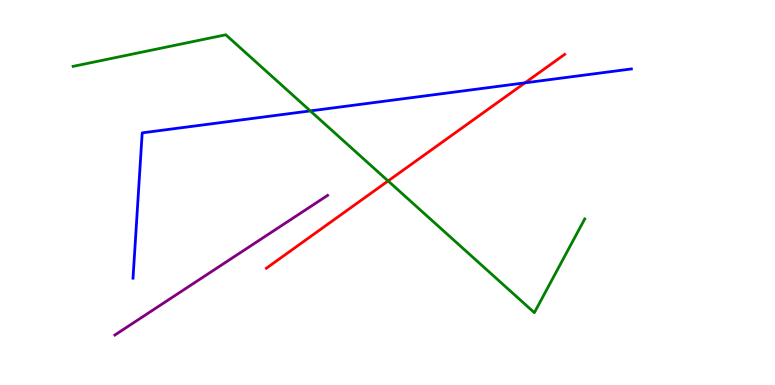[{'lines': ['blue', 'red'], 'intersections': [{'x': 6.77, 'y': 7.85}]}, {'lines': ['green', 'red'], 'intersections': [{'x': 5.01, 'y': 5.3}]}, {'lines': ['purple', 'red'], 'intersections': []}, {'lines': ['blue', 'green'], 'intersections': [{'x': 4.0, 'y': 7.12}]}, {'lines': ['blue', 'purple'], 'intersections': []}, {'lines': ['green', 'purple'], 'intersections': []}]